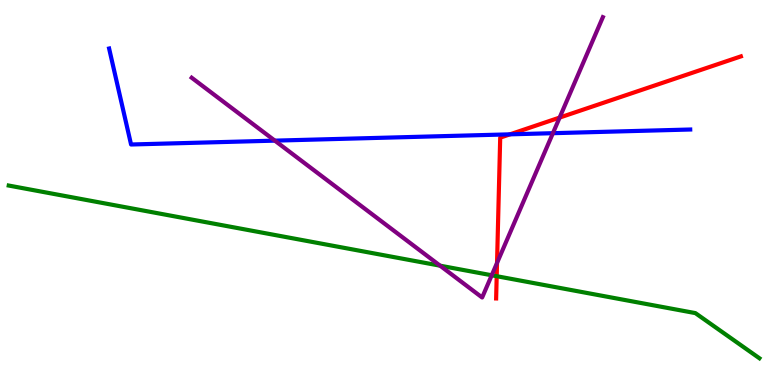[{'lines': ['blue', 'red'], 'intersections': [{'x': 6.58, 'y': 6.51}]}, {'lines': ['green', 'red'], 'intersections': [{'x': 6.41, 'y': 2.83}]}, {'lines': ['purple', 'red'], 'intersections': [{'x': 6.41, 'y': 3.17}, {'x': 7.22, 'y': 6.95}]}, {'lines': ['blue', 'green'], 'intersections': []}, {'lines': ['blue', 'purple'], 'intersections': [{'x': 3.55, 'y': 6.35}, {'x': 7.13, 'y': 6.54}]}, {'lines': ['green', 'purple'], 'intersections': [{'x': 5.68, 'y': 3.1}, {'x': 6.34, 'y': 2.85}]}]